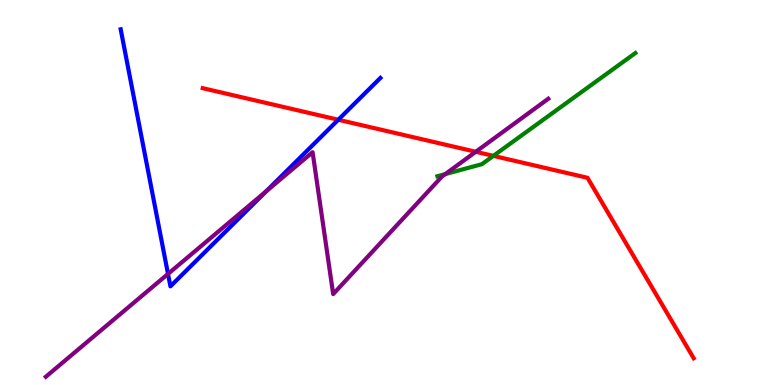[{'lines': ['blue', 'red'], 'intersections': [{'x': 4.36, 'y': 6.89}]}, {'lines': ['green', 'red'], 'intersections': [{'x': 6.37, 'y': 5.95}]}, {'lines': ['purple', 'red'], 'intersections': [{'x': 6.14, 'y': 6.06}]}, {'lines': ['blue', 'green'], 'intersections': []}, {'lines': ['blue', 'purple'], 'intersections': [{'x': 2.17, 'y': 2.89}, {'x': 3.44, 'y': 5.03}]}, {'lines': ['green', 'purple'], 'intersections': [{'x': 5.74, 'y': 5.48}]}]